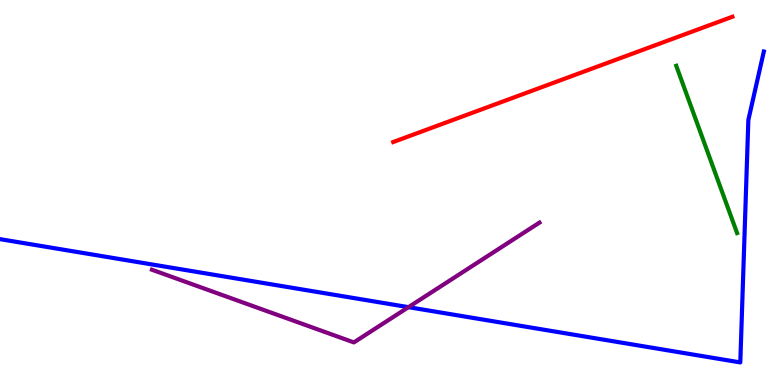[{'lines': ['blue', 'red'], 'intersections': []}, {'lines': ['green', 'red'], 'intersections': []}, {'lines': ['purple', 'red'], 'intersections': []}, {'lines': ['blue', 'green'], 'intersections': []}, {'lines': ['blue', 'purple'], 'intersections': [{'x': 5.27, 'y': 2.02}]}, {'lines': ['green', 'purple'], 'intersections': []}]